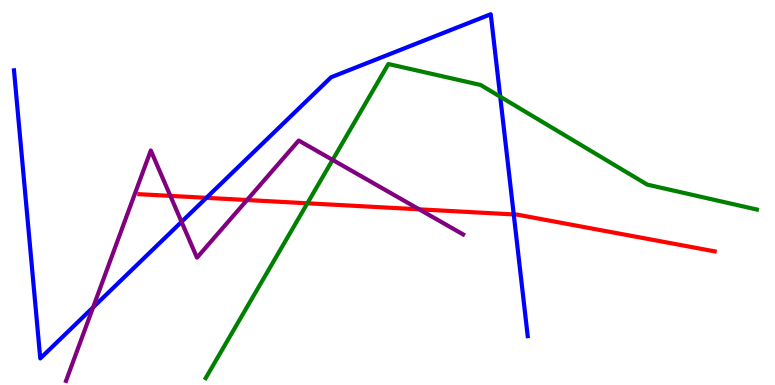[{'lines': ['blue', 'red'], 'intersections': [{'x': 2.66, 'y': 4.86}, {'x': 6.63, 'y': 4.43}]}, {'lines': ['green', 'red'], 'intersections': [{'x': 3.97, 'y': 4.72}]}, {'lines': ['purple', 'red'], 'intersections': [{'x': 2.2, 'y': 4.91}, {'x': 3.19, 'y': 4.8}, {'x': 5.41, 'y': 4.56}]}, {'lines': ['blue', 'green'], 'intersections': [{'x': 6.45, 'y': 7.49}]}, {'lines': ['blue', 'purple'], 'intersections': [{'x': 1.2, 'y': 2.02}, {'x': 2.34, 'y': 4.24}]}, {'lines': ['green', 'purple'], 'intersections': [{'x': 4.29, 'y': 5.85}]}]